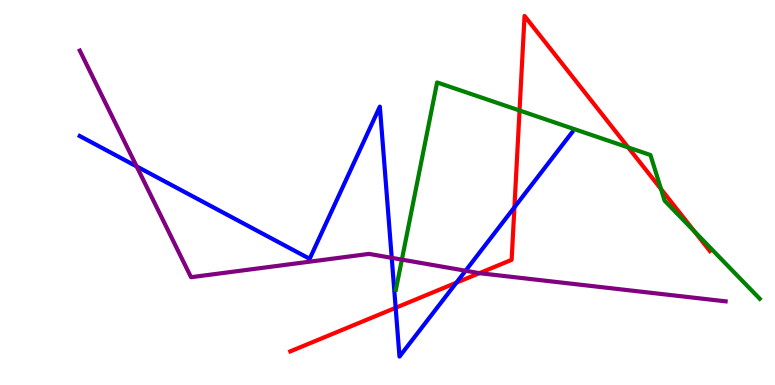[{'lines': ['blue', 'red'], 'intersections': [{'x': 5.11, 'y': 2.01}, {'x': 5.89, 'y': 2.66}, {'x': 6.64, 'y': 4.62}]}, {'lines': ['green', 'red'], 'intersections': [{'x': 6.7, 'y': 7.13}, {'x': 8.11, 'y': 6.17}, {'x': 8.53, 'y': 5.09}, {'x': 8.96, 'y': 3.99}]}, {'lines': ['purple', 'red'], 'intersections': [{'x': 6.19, 'y': 2.91}]}, {'lines': ['blue', 'green'], 'intersections': []}, {'lines': ['blue', 'purple'], 'intersections': [{'x': 1.76, 'y': 5.68}, {'x': 5.05, 'y': 3.3}, {'x': 6.01, 'y': 2.97}]}, {'lines': ['green', 'purple'], 'intersections': [{'x': 5.19, 'y': 3.26}]}]